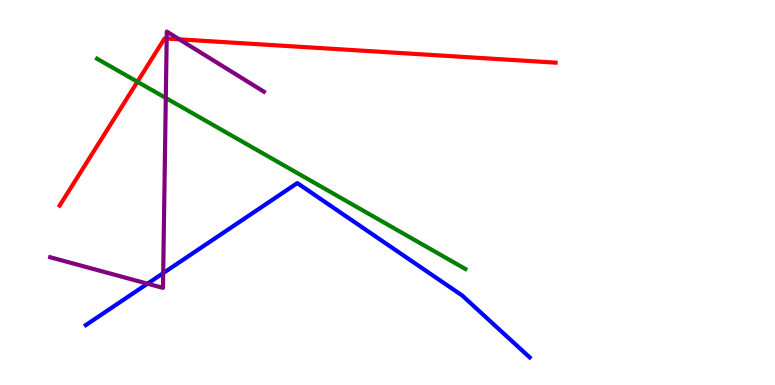[{'lines': ['blue', 'red'], 'intersections': []}, {'lines': ['green', 'red'], 'intersections': [{'x': 1.77, 'y': 7.88}]}, {'lines': ['purple', 'red'], 'intersections': [{'x': 2.15, 'y': 9.0}, {'x': 2.31, 'y': 8.98}]}, {'lines': ['blue', 'green'], 'intersections': []}, {'lines': ['blue', 'purple'], 'intersections': [{'x': 1.9, 'y': 2.63}, {'x': 2.11, 'y': 2.91}]}, {'lines': ['green', 'purple'], 'intersections': [{'x': 2.14, 'y': 7.46}]}]